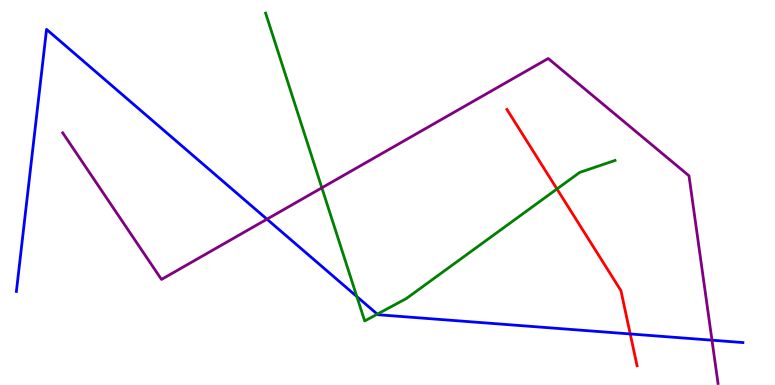[{'lines': ['blue', 'red'], 'intersections': [{'x': 8.13, 'y': 1.33}]}, {'lines': ['green', 'red'], 'intersections': [{'x': 7.19, 'y': 5.09}]}, {'lines': ['purple', 'red'], 'intersections': []}, {'lines': ['blue', 'green'], 'intersections': [{'x': 4.6, 'y': 2.3}, {'x': 4.87, 'y': 1.84}]}, {'lines': ['blue', 'purple'], 'intersections': [{'x': 3.44, 'y': 4.31}, {'x': 9.19, 'y': 1.16}]}, {'lines': ['green', 'purple'], 'intersections': [{'x': 4.15, 'y': 5.12}]}]